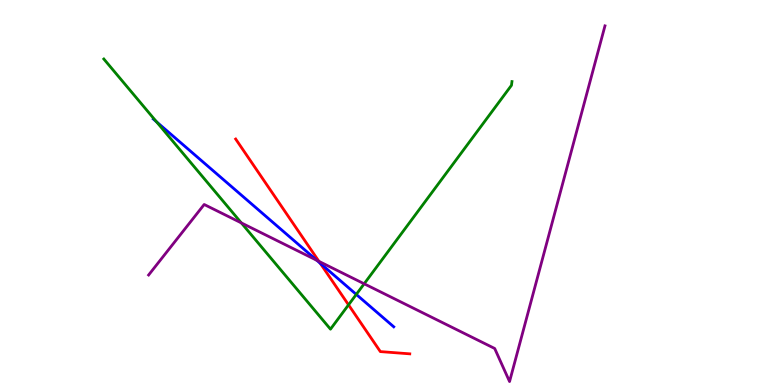[{'lines': ['blue', 'red'], 'intersections': [{'x': 4.13, 'y': 3.16}]}, {'lines': ['green', 'red'], 'intersections': [{'x': 4.5, 'y': 2.08}]}, {'lines': ['purple', 'red'], 'intersections': [{'x': 4.12, 'y': 3.21}]}, {'lines': ['blue', 'green'], 'intersections': [{'x': 2.02, 'y': 6.84}, {'x': 4.6, 'y': 2.35}]}, {'lines': ['blue', 'purple'], 'intersections': [{'x': 4.09, 'y': 3.24}]}, {'lines': ['green', 'purple'], 'intersections': [{'x': 3.11, 'y': 4.21}, {'x': 4.7, 'y': 2.63}]}]